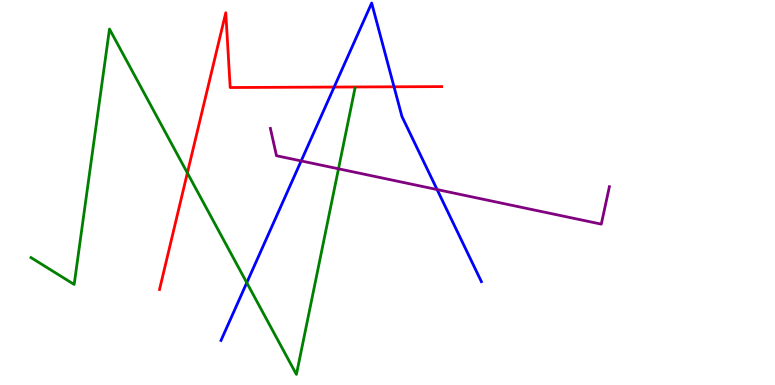[{'lines': ['blue', 'red'], 'intersections': [{'x': 4.31, 'y': 7.74}, {'x': 5.08, 'y': 7.75}]}, {'lines': ['green', 'red'], 'intersections': [{'x': 2.42, 'y': 5.51}]}, {'lines': ['purple', 'red'], 'intersections': []}, {'lines': ['blue', 'green'], 'intersections': [{'x': 3.18, 'y': 2.66}]}, {'lines': ['blue', 'purple'], 'intersections': [{'x': 3.89, 'y': 5.82}, {'x': 5.64, 'y': 5.08}]}, {'lines': ['green', 'purple'], 'intersections': [{'x': 4.37, 'y': 5.62}]}]